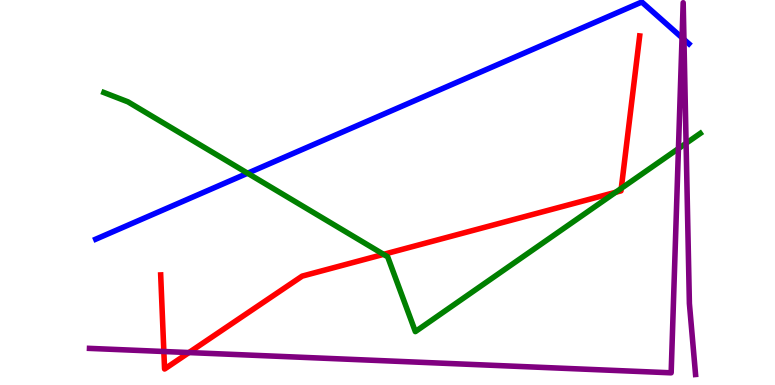[{'lines': ['blue', 'red'], 'intersections': []}, {'lines': ['green', 'red'], 'intersections': [{'x': 4.95, 'y': 3.39}, {'x': 7.94, 'y': 5.01}, {'x': 8.02, 'y': 5.11}]}, {'lines': ['purple', 'red'], 'intersections': [{'x': 2.11, 'y': 0.87}, {'x': 2.44, 'y': 0.843}]}, {'lines': ['blue', 'green'], 'intersections': [{'x': 3.19, 'y': 5.5}]}, {'lines': ['blue', 'purple'], 'intersections': [{'x': 8.8, 'y': 9.02}, {'x': 8.83, 'y': 8.98}]}, {'lines': ['green', 'purple'], 'intersections': [{'x': 8.75, 'y': 6.14}, {'x': 8.85, 'y': 6.28}]}]